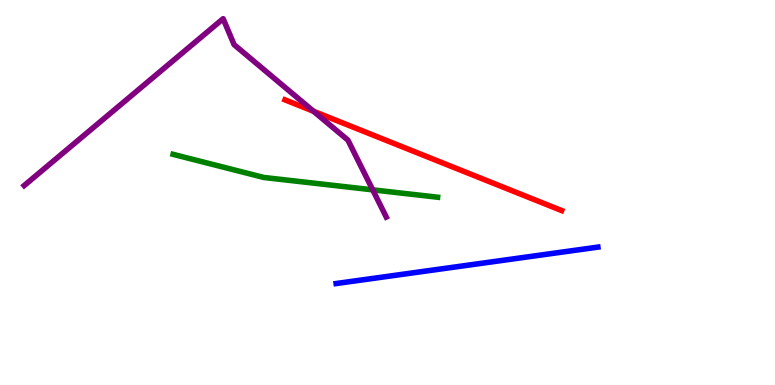[{'lines': ['blue', 'red'], 'intersections': []}, {'lines': ['green', 'red'], 'intersections': []}, {'lines': ['purple', 'red'], 'intersections': [{'x': 4.05, 'y': 7.11}]}, {'lines': ['blue', 'green'], 'intersections': []}, {'lines': ['blue', 'purple'], 'intersections': []}, {'lines': ['green', 'purple'], 'intersections': [{'x': 4.81, 'y': 5.07}]}]